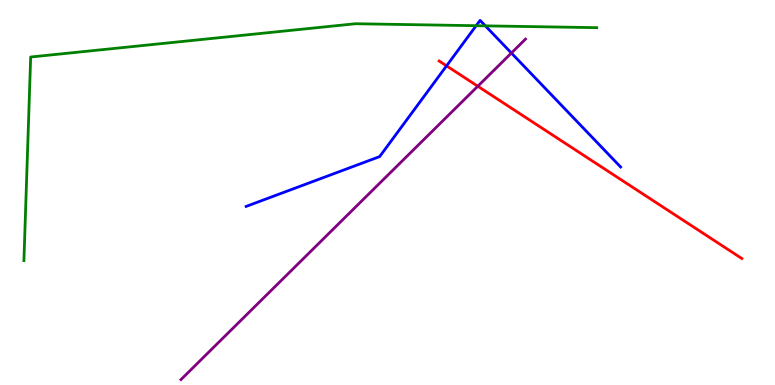[{'lines': ['blue', 'red'], 'intersections': [{'x': 5.76, 'y': 8.29}]}, {'lines': ['green', 'red'], 'intersections': []}, {'lines': ['purple', 'red'], 'intersections': [{'x': 6.17, 'y': 7.76}]}, {'lines': ['blue', 'green'], 'intersections': [{'x': 6.14, 'y': 9.33}, {'x': 6.26, 'y': 9.33}]}, {'lines': ['blue', 'purple'], 'intersections': [{'x': 6.6, 'y': 8.62}]}, {'lines': ['green', 'purple'], 'intersections': []}]